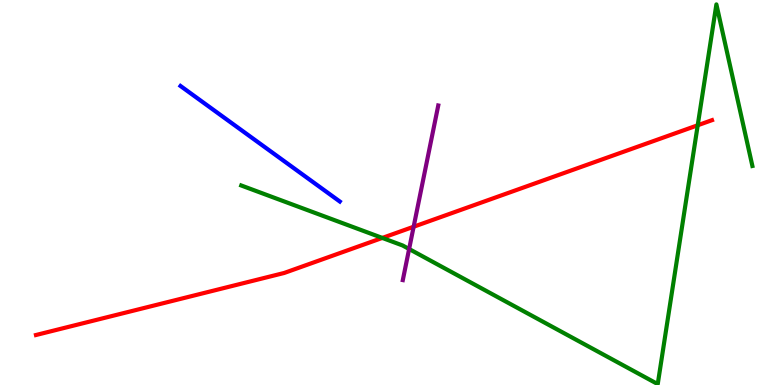[{'lines': ['blue', 'red'], 'intersections': []}, {'lines': ['green', 'red'], 'intersections': [{'x': 4.93, 'y': 3.82}, {'x': 9.0, 'y': 6.75}]}, {'lines': ['purple', 'red'], 'intersections': [{'x': 5.34, 'y': 4.11}]}, {'lines': ['blue', 'green'], 'intersections': []}, {'lines': ['blue', 'purple'], 'intersections': []}, {'lines': ['green', 'purple'], 'intersections': [{'x': 5.28, 'y': 3.53}]}]